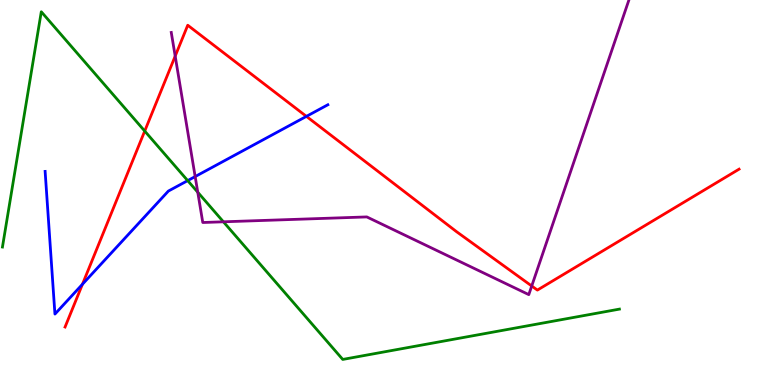[{'lines': ['blue', 'red'], 'intersections': [{'x': 1.06, 'y': 2.62}, {'x': 3.95, 'y': 6.98}]}, {'lines': ['green', 'red'], 'intersections': [{'x': 1.87, 'y': 6.6}]}, {'lines': ['purple', 'red'], 'intersections': [{'x': 2.26, 'y': 8.54}, {'x': 6.86, 'y': 2.57}]}, {'lines': ['blue', 'green'], 'intersections': [{'x': 2.42, 'y': 5.31}]}, {'lines': ['blue', 'purple'], 'intersections': [{'x': 2.52, 'y': 5.41}]}, {'lines': ['green', 'purple'], 'intersections': [{'x': 2.55, 'y': 5.01}, {'x': 2.88, 'y': 4.24}]}]